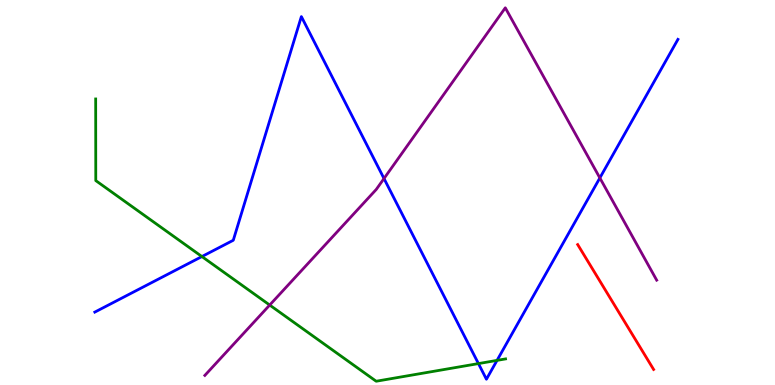[{'lines': ['blue', 'red'], 'intersections': []}, {'lines': ['green', 'red'], 'intersections': []}, {'lines': ['purple', 'red'], 'intersections': []}, {'lines': ['blue', 'green'], 'intersections': [{'x': 2.61, 'y': 3.34}, {'x': 6.17, 'y': 0.556}, {'x': 6.41, 'y': 0.64}]}, {'lines': ['blue', 'purple'], 'intersections': [{'x': 4.95, 'y': 5.36}, {'x': 7.74, 'y': 5.38}]}, {'lines': ['green', 'purple'], 'intersections': [{'x': 3.48, 'y': 2.08}]}]